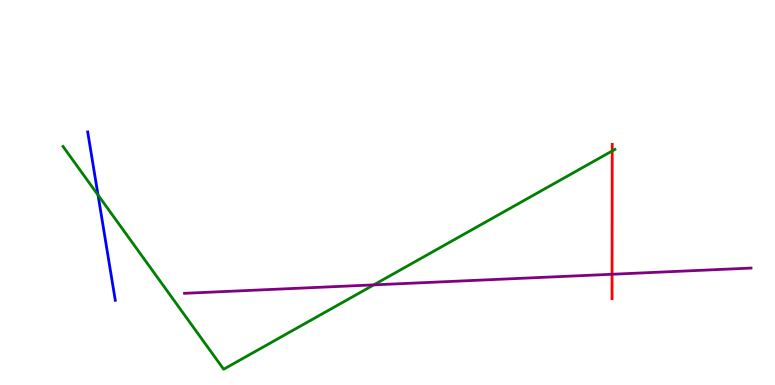[{'lines': ['blue', 'red'], 'intersections': []}, {'lines': ['green', 'red'], 'intersections': [{'x': 7.9, 'y': 6.08}]}, {'lines': ['purple', 'red'], 'intersections': [{'x': 7.9, 'y': 2.88}]}, {'lines': ['blue', 'green'], 'intersections': [{'x': 1.26, 'y': 4.93}]}, {'lines': ['blue', 'purple'], 'intersections': []}, {'lines': ['green', 'purple'], 'intersections': [{'x': 4.82, 'y': 2.6}]}]